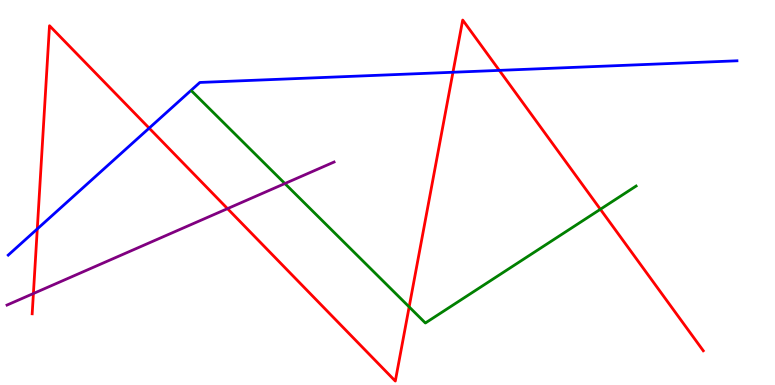[{'lines': ['blue', 'red'], 'intersections': [{'x': 0.481, 'y': 4.05}, {'x': 1.92, 'y': 6.67}, {'x': 5.84, 'y': 8.12}, {'x': 6.44, 'y': 8.17}]}, {'lines': ['green', 'red'], 'intersections': [{'x': 5.28, 'y': 2.03}, {'x': 7.75, 'y': 4.56}]}, {'lines': ['purple', 'red'], 'intersections': [{'x': 0.431, 'y': 2.38}, {'x': 2.94, 'y': 4.58}]}, {'lines': ['blue', 'green'], 'intersections': []}, {'lines': ['blue', 'purple'], 'intersections': []}, {'lines': ['green', 'purple'], 'intersections': [{'x': 3.68, 'y': 5.23}]}]